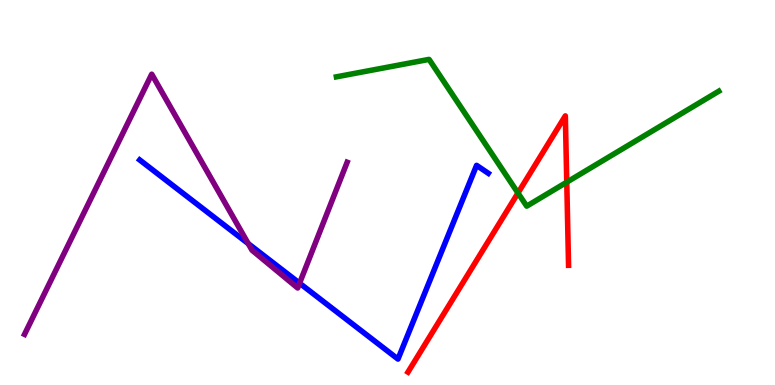[{'lines': ['blue', 'red'], 'intersections': []}, {'lines': ['green', 'red'], 'intersections': [{'x': 6.68, 'y': 4.99}, {'x': 7.31, 'y': 5.27}]}, {'lines': ['purple', 'red'], 'intersections': []}, {'lines': ['blue', 'green'], 'intersections': []}, {'lines': ['blue', 'purple'], 'intersections': [{'x': 3.2, 'y': 3.67}, {'x': 3.87, 'y': 2.64}]}, {'lines': ['green', 'purple'], 'intersections': []}]